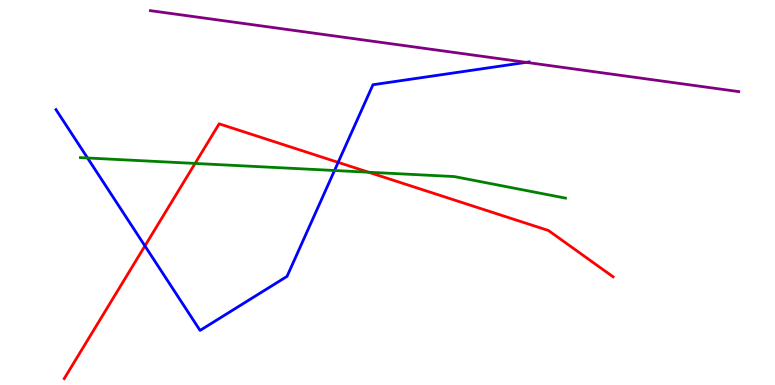[{'lines': ['blue', 'red'], 'intersections': [{'x': 1.87, 'y': 3.61}, {'x': 4.36, 'y': 5.78}]}, {'lines': ['green', 'red'], 'intersections': [{'x': 2.52, 'y': 5.75}, {'x': 4.76, 'y': 5.53}]}, {'lines': ['purple', 'red'], 'intersections': []}, {'lines': ['blue', 'green'], 'intersections': [{'x': 1.13, 'y': 5.9}, {'x': 4.32, 'y': 5.57}]}, {'lines': ['blue', 'purple'], 'intersections': [{'x': 6.79, 'y': 8.38}]}, {'lines': ['green', 'purple'], 'intersections': []}]